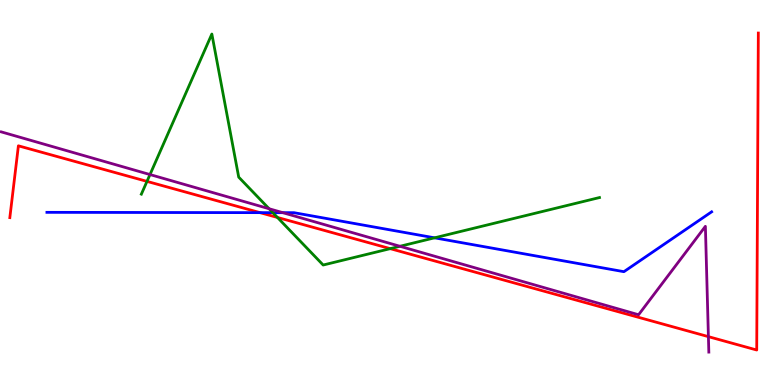[{'lines': ['blue', 'red'], 'intersections': [{'x': 3.35, 'y': 4.48}]}, {'lines': ['green', 'red'], 'intersections': [{'x': 1.9, 'y': 5.29}, {'x': 3.58, 'y': 4.35}, {'x': 5.04, 'y': 3.54}]}, {'lines': ['purple', 'red'], 'intersections': [{'x': 9.14, 'y': 1.26}]}, {'lines': ['blue', 'green'], 'intersections': [{'x': 3.52, 'y': 4.48}, {'x': 5.61, 'y': 3.82}]}, {'lines': ['blue', 'purple'], 'intersections': [{'x': 3.65, 'y': 4.48}]}, {'lines': ['green', 'purple'], 'intersections': [{'x': 1.94, 'y': 5.47}, {'x': 3.47, 'y': 4.58}, {'x': 5.16, 'y': 3.6}]}]